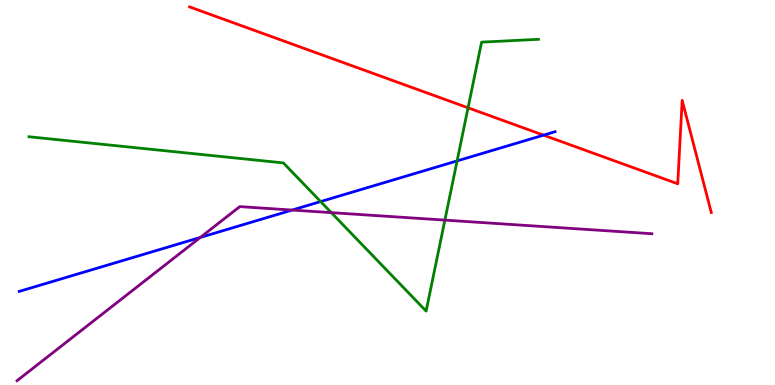[{'lines': ['blue', 'red'], 'intersections': [{'x': 7.01, 'y': 6.49}]}, {'lines': ['green', 'red'], 'intersections': [{'x': 6.04, 'y': 7.2}]}, {'lines': ['purple', 'red'], 'intersections': []}, {'lines': ['blue', 'green'], 'intersections': [{'x': 4.14, 'y': 4.76}, {'x': 5.9, 'y': 5.82}]}, {'lines': ['blue', 'purple'], 'intersections': [{'x': 2.59, 'y': 3.83}, {'x': 3.77, 'y': 4.54}]}, {'lines': ['green', 'purple'], 'intersections': [{'x': 4.27, 'y': 4.48}, {'x': 5.74, 'y': 4.28}]}]